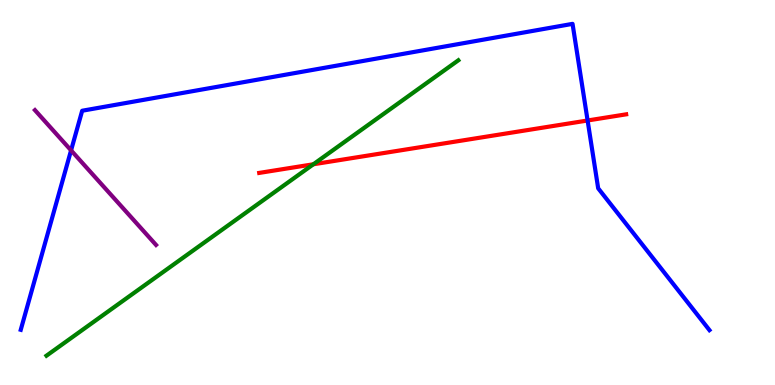[{'lines': ['blue', 'red'], 'intersections': [{'x': 7.58, 'y': 6.87}]}, {'lines': ['green', 'red'], 'intersections': [{'x': 4.04, 'y': 5.73}]}, {'lines': ['purple', 'red'], 'intersections': []}, {'lines': ['blue', 'green'], 'intersections': []}, {'lines': ['blue', 'purple'], 'intersections': [{'x': 0.917, 'y': 6.09}]}, {'lines': ['green', 'purple'], 'intersections': []}]